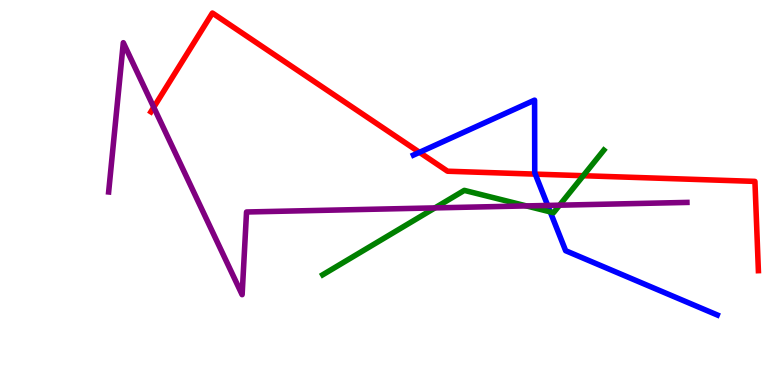[{'lines': ['blue', 'red'], 'intersections': [{'x': 5.41, 'y': 6.04}, {'x': 6.91, 'y': 5.48}]}, {'lines': ['green', 'red'], 'intersections': [{'x': 7.53, 'y': 5.44}]}, {'lines': ['purple', 'red'], 'intersections': [{'x': 1.98, 'y': 7.21}]}, {'lines': ['blue', 'green'], 'intersections': [{'x': 7.1, 'y': 4.5}]}, {'lines': ['blue', 'purple'], 'intersections': [{'x': 7.07, 'y': 4.66}]}, {'lines': ['green', 'purple'], 'intersections': [{'x': 5.61, 'y': 4.6}, {'x': 6.79, 'y': 4.65}, {'x': 7.22, 'y': 4.67}]}]